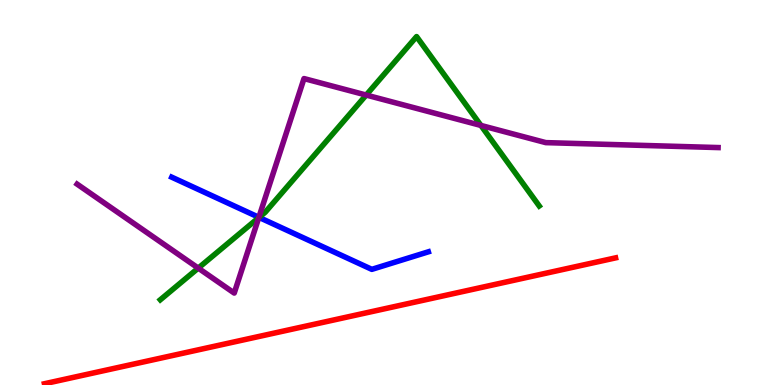[{'lines': ['blue', 'red'], 'intersections': []}, {'lines': ['green', 'red'], 'intersections': []}, {'lines': ['purple', 'red'], 'intersections': []}, {'lines': ['blue', 'green'], 'intersections': [{'x': 3.34, 'y': 4.35}]}, {'lines': ['blue', 'purple'], 'intersections': [{'x': 3.34, 'y': 4.36}]}, {'lines': ['green', 'purple'], 'intersections': [{'x': 2.56, 'y': 3.04}, {'x': 3.34, 'y': 4.35}, {'x': 4.73, 'y': 7.53}, {'x': 6.21, 'y': 6.74}]}]